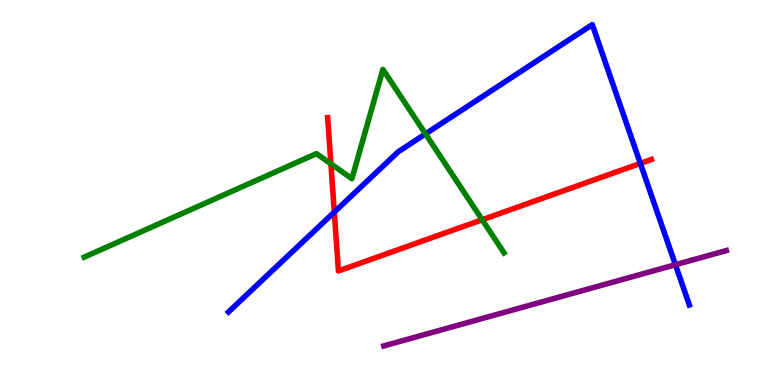[{'lines': ['blue', 'red'], 'intersections': [{'x': 4.31, 'y': 4.49}, {'x': 8.26, 'y': 5.76}]}, {'lines': ['green', 'red'], 'intersections': [{'x': 4.27, 'y': 5.74}, {'x': 6.22, 'y': 4.29}]}, {'lines': ['purple', 'red'], 'intersections': []}, {'lines': ['blue', 'green'], 'intersections': [{'x': 5.49, 'y': 6.52}]}, {'lines': ['blue', 'purple'], 'intersections': [{'x': 8.72, 'y': 3.12}]}, {'lines': ['green', 'purple'], 'intersections': []}]